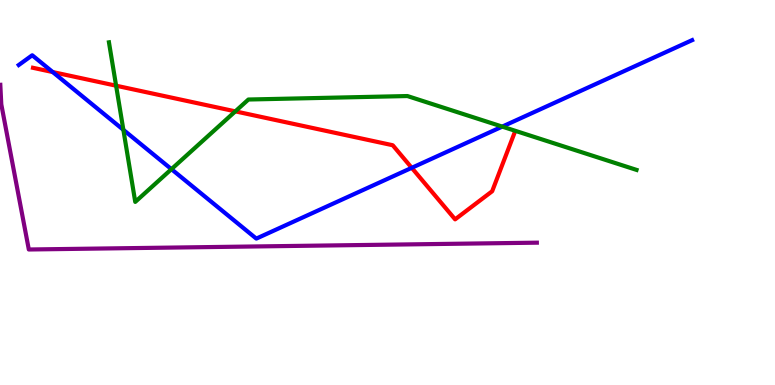[{'lines': ['blue', 'red'], 'intersections': [{'x': 0.681, 'y': 8.13}, {'x': 5.31, 'y': 5.64}]}, {'lines': ['green', 'red'], 'intersections': [{'x': 1.5, 'y': 7.77}, {'x': 3.04, 'y': 7.11}]}, {'lines': ['purple', 'red'], 'intersections': []}, {'lines': ['blue', 'green'], 'intersections': [{'x': 1.59, 'y': 6.63}, {'x': 2.21, 'y': 5.61}, {'x': 6.48, 'y': 6.71}]}, {'lines': ['blue', 'purple'], 'intersections': []}, {'lines': ['green', 'purple'], 'intersections': []}]